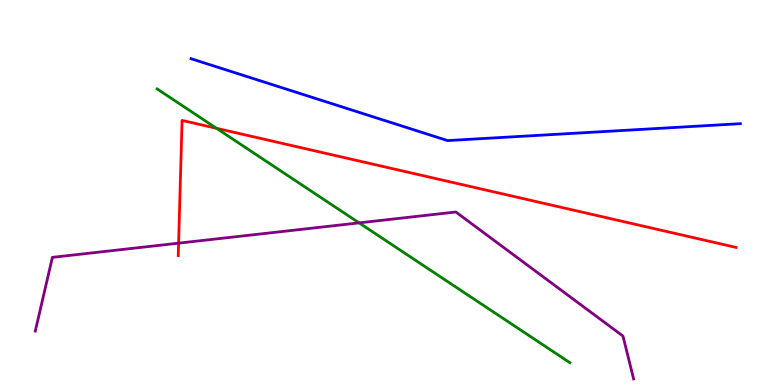[{'lines': ['blue', 'red'], 'intersections': []}, {'lines': ['green', 'red'], 'intersections': [{'x': 2.79, 'y': 6.67}]}, {'lines': ['purple', 'red'], 'intersections': [{'x': 2.3, 'y': 3.68}]}, {'lines': ['blue', 'green'], 'intersections': []}, {'lines': ['blue', 'purple'], 'intersections': []}, {'lines': ['green', 'purple'], 'intersections': [{'x': 4.63, 'y': 4.21}]}]